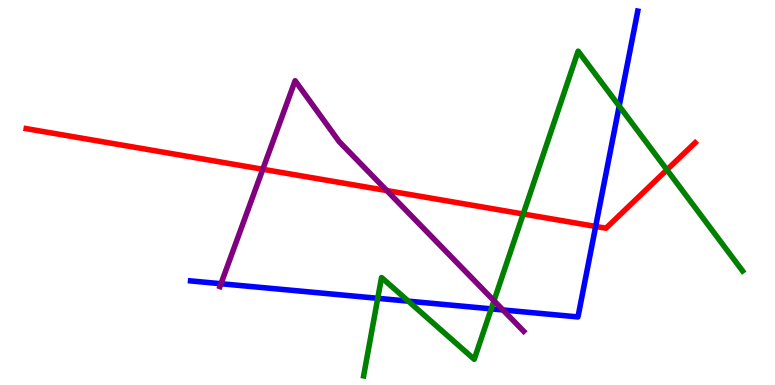[{'lines': ['blue', 'red'], 'intersections': [{'x': 7.69, 'y': 4.12}]}, {'lines': ['green', 'red'], 'intersections': [{'x': 6.75, 'y': 4.44}, {'x': 8.61, 'y': 5.59}]}, {'lines': ['purple', 'red'], 'intersections': [{'x': 3.39, 'y': 5.6}, {'x': 4.99, 'y': 5.05}]}, {'lines': ['blue', 'green'], 'intersections': [{'x': 4.87, 'y': 2.25}, {'x': 5.27, 'y': 2.18}, {'x': 6.34, 'y': 1.98}, {'x': 7.99, 'y': 7.25}]}, {'lines': ['blue', 'purple'], 'intersections': [{'x': 2.85, 'y': 2.63}, {'x': 6.49, 'y': 1.95}]}, {'lines': ['green', 'purple'], 'intersections': [{'x': 6.37, 'y': 2.19}]}]